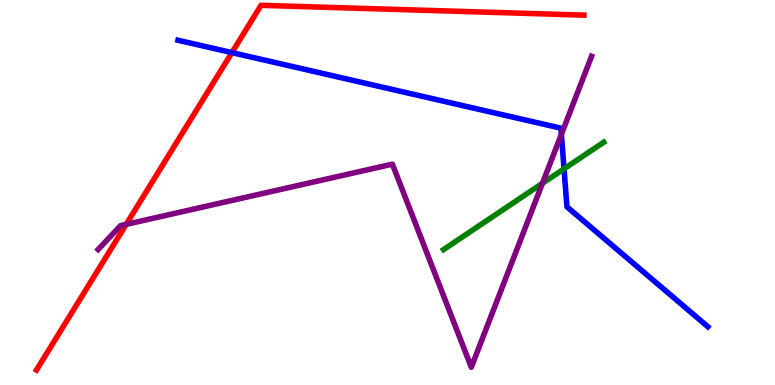[{'lines': ['blue', 'red'], 'intersections': [{'x': 2.99, 'y': 8.63}]}, {'lines': ['green', 'red'], 'intersections': []}, {'lines': ['purple', 'red'], 'intersections': [{'x': 1.63, 'y': 4.17}]}, {'lines': ['blue', 'green'], 'intersections': [{'x': 7.28, 'y': 5.61}]}, {'lines': ['blue', 'purple'], 'intersections': [{'x': 7.24, 'y': 6.51}]}, {'lines': ['green', 'purple'], 'intersections': [{'x': 7.0, 'y': 5.24}]}]